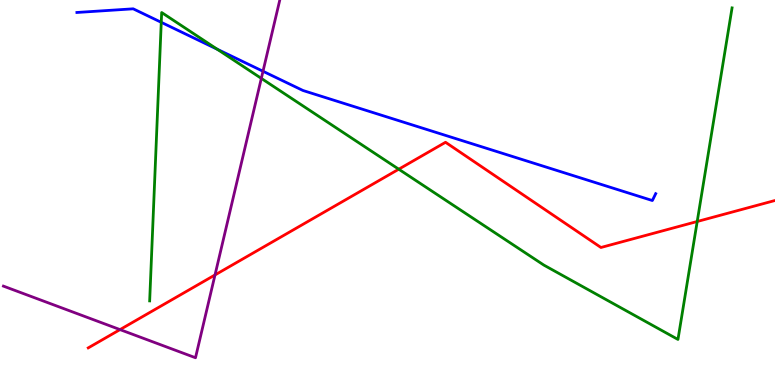[{'lines': ['blue', 'red'], 'intersections': []}, {'lines': ['green', 'red'], 'intersections': [{'x': 5.15, 'y': 5.61}, {'x': 9.0, 'y': 4.25}]}, {'lines': ['purple', 'red'], 'intersections': [{'x': 1.55, 'y': 1.44}, {'x': 2.77, 'y': 2.86}]}, {'lines': ['blue', 'green'], 'intersections': [{'x': 2.08, 'y': 9.42}, {'x': 2.8, 'y': 8.72}]}, {'lines': ['blue', 'purple'], 'intersections': [{'x': 3.39, 'y': 8.15}]}, {'lines': ['green', 'purple'], 'intersections': [{'x': 3.37, 'y': 7.96}]}]